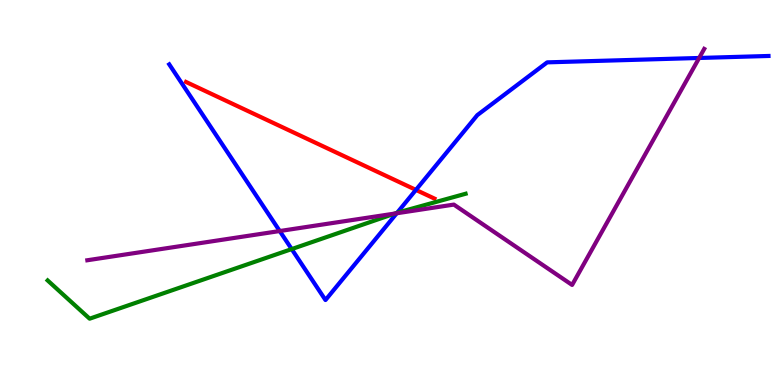[{'lines': ['blue', 'red'], 'intersections': [{'x': 5.37, 'y': 5.07}]}, {'lines': ['green', 'red'], 'intersections': []}, {'lines': ['purple', 'red'], 'intersections': []}, {'lines': ['blue', 'green'], 'intersections': [{'x': 3.76, 'y': 3.53}, {'x': 5.12, 'y': 4.47}]}, {'lines': ['blue', 'purple'], 'intersections': [{'x': 3.61, 'y': 4.0}, {'x': 5.12, 'y': 4.46}, {'x': 9.02, 'y': 8.49}]}, {'lines': ['green', 'purple'], 'intersections': [{'x': 5.1, 'y': 4.45}]}]